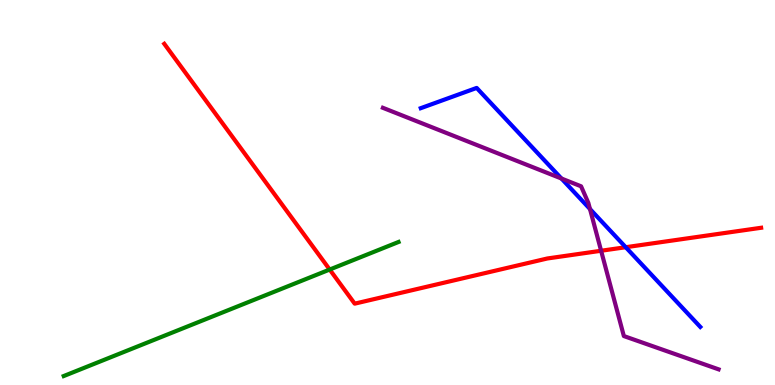[{'lines': ['blue', 'red'], 'intersections': [{'x': 8.07, 'y': 3.58}]}, {'lines': ['green', 'red'], 'intersections': [{'x': 4.25, 'y': 3.0}]}, {'lines': ['purple', 'red'], 'intersections': [{'x': 7.76, 'y': 3.49}]}, {'lines': ['blue', 'green'], 'intersections': []}, {'lines': ['blue', 'purple'], 'intersections': [{'x': 7.24, 'y': 5.36}, {'x': 7.61, 'y': 4.57}]}, {'lines': ['green', 'purple'], 'intersections': []}]